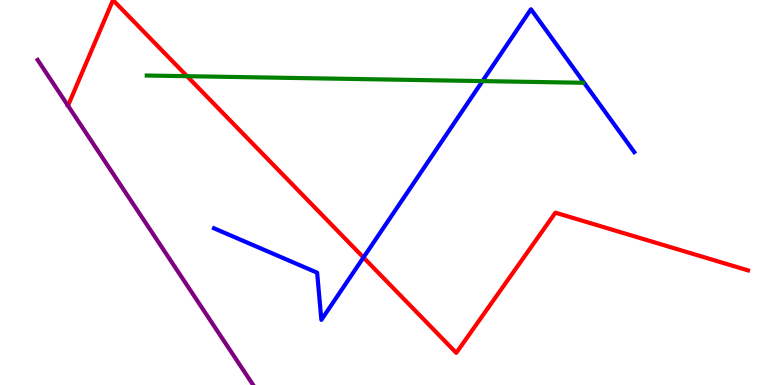[{'lines': ['blue', 'red'], 'intersections': [{'x': 4.69, 'y': 3.31}]}, {'lines': ['green', 'red'], 'intersections': [{'x': 2.41, 'y': 8.02}]}, {'lines': ['purple', 'red'], 'intersections': []}, {'lines': ['blue', 'green'], 'intersections': [{'x': 6.23, 'y': 7.89}]}, {'lines': ['blue', 'purple'], 'intersections': []}, {'lines': ['green', 'purple'], 'intersections': []}]